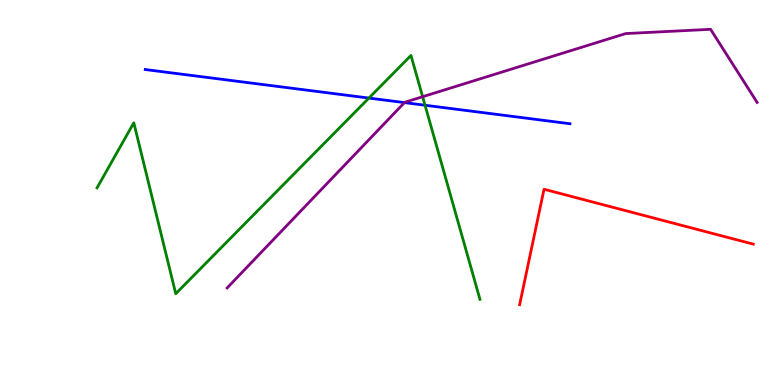[{'lines': ['blue', 'red'], 'intersections': []}, {'lines': ['green', 'red'], 'intersections': []}, {'lines': ['purple', 'red'], 'intersections': []}, {'lines': ['blue', 'green'], 'intersections': [{'x': 4.76, 'y': 7.45}, {'x': 5.48, 'y': 7.27}]}, {'lines': ['blue', 'purple'], 'intersections': [{'x': 5.22, 'y': 7.33}]}, {'lines': ['green', 'purple'], 'intersections': [{'x': 5.45, 'y': 7.49}]}]